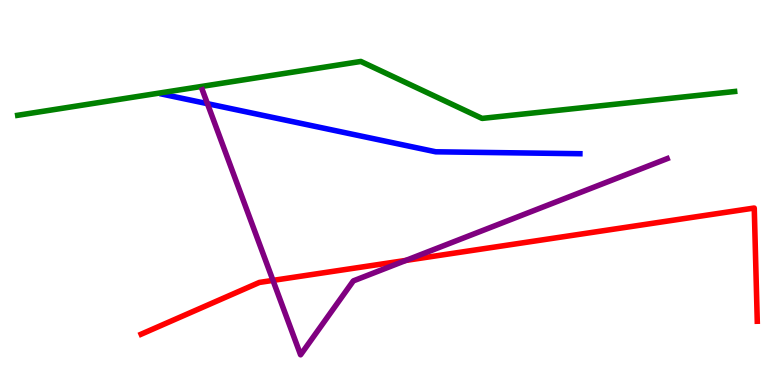[{'lines': ['blue', 'red'], 'intersections': []}, {'lines': ['green', 'red'], 'intersections': []}, {'lines': ['purple', 'red'], 'intersections': [{'x': 3.52, 'y': 2.72}, {'x': 5.24, 'y': 3.24}]}, {'lines': ['blue', 'green'], 'intersections': []}, {'lines': ['blue', 'purple'], 'intersections': [{'x': 2.68, 'y': 7.31}]}, {'lines': ['green', 'purple'], 'intersections': []}]